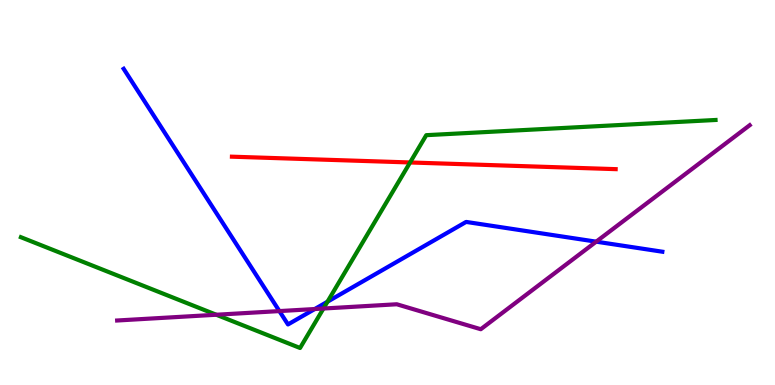[{'lines': ['blue', 'red'], 'intersections': []}, {'lines': ['green', 'red'], 'intersections': [{'x': 5.29, 'y': 5.78}]}, {'lines': ['purple', 'red'], 'intersections': []}, {'lines': ['blue', 'green'], 'intersections': [{'x': 4.23, 'y': 2.16}]}, {'lines': ['blue', 'purple'], 'intersections': [{'x': 3.6, 'y': 1.92}, {'x': 4.06, 'y': 1.97}, {'x': 7.69, 'y': 3.72}]}, {'lines': ['green', 'purple'], 'intersections': [{'x': 2.79, 'y': 1.82}, {'x': 4.17, 'y': 1.99}]}]